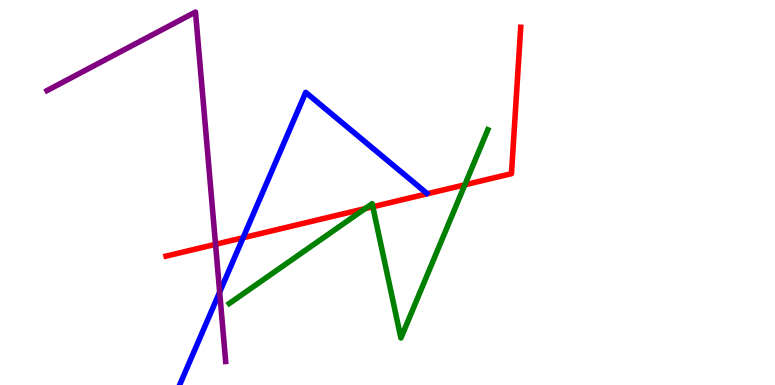[{'lines': ['blue', 'red'], 'intersections': [{'x': 3.14, 'y': 3.83}]}, {'lines': ['green', 'red'], 'intersections': [{'x': 4.71, 'y': 4.58}, {'x': 4.81, 'y': 4.63}, {'x': 6.0, 'y': 5.2}]}, {'lines': ['purple', 'red'], 'intersections': [{'x': 2.78, 'y': 3.65}]}, {'lines': ['blue', 'green'], 'intersections': []}, {'lines': ['blue', 'purple'], 'intersections': [{'x': 2.83, 'y': 2.41}]}, {'lines': ['green', 'purple'], 'intersections': []}]